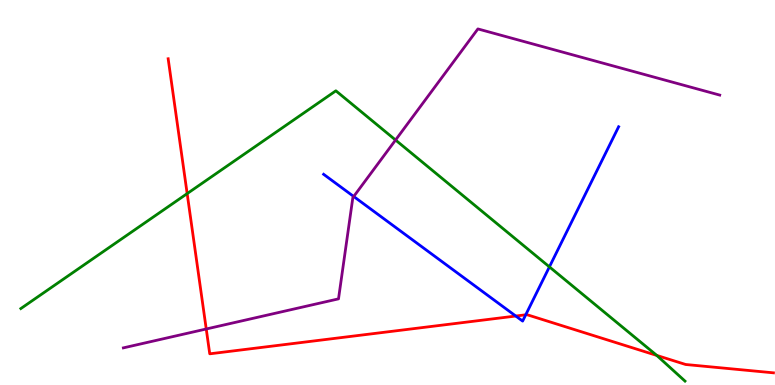[{'lines': ['blue', 'red'], 'intersections': [{'x': 6.66, 'y': 1.79}, {'x': 6.78, 'y': 1.82}]}, {'lines': ['green', 'red'], 'intersections': [{'x': 2.42, 'y': 4.97}, {'x': 8.47, 'y': 0.768}]}, {'lines': ['purple', 'red'], 'intersections': [{'x': 2.66, 'y': 1.45}]}, {'lines': ['blue', 'green'], 'intersections': [{'x': 7.09, 'y': 3.07}]}, {'lines': ['blue', 'purple'], 'intersections': [{'x': 4.56, 'y': 4.9}]}, {'lines': ['green', 'purple'], 'intersections': [{'x': 5.1, 'y': 6.36}]}]